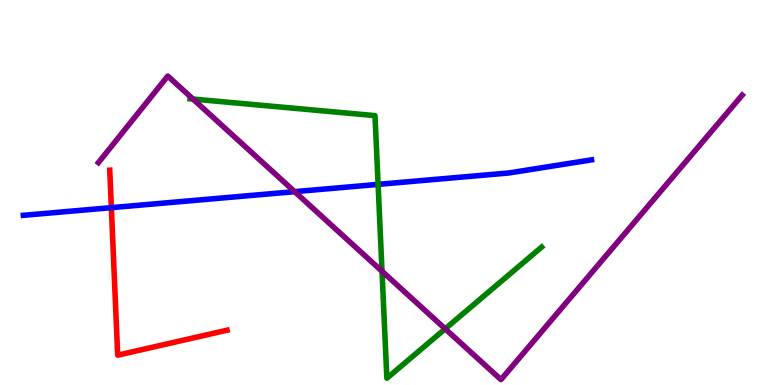[{'lines': ['blue', 'red'], 'intersections': [{'x': 1.44, 'y': 4.61}]}, {'lines': ['green', 'red'], 'intersections': []}, {'lines': ['purple', 'red'], 'intersections': []}, {'lines': ['blue', 'green'], 'intersections': [{'x': 4.88, 'y': 5.21}]}, {'lines': ['blue', 'purple'], 'intersections': [{'x': 3.8, 'y': 5.02}]}, {'lines': ['green', 'purple'], 'intersections': [{'x': 2.49, 'y': 7.43}, {'x': 4.93, 'y': 2.95}, {'x': 5.74, 'y': 1.46}]}]